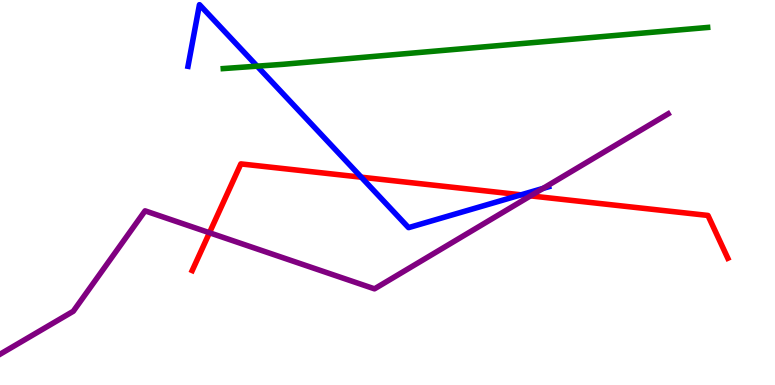[{'lines': ['blue', 'red'], 'intersections': [{'x': 4.66, 'y': 5.4}, {'x': 6.72, 'y': 4.94}]}, {'lines': ['green', 'red'], 'intersections': []}, {'lines': ['purple', 'red'], 'intersections': [{'x': 2.7, 'y': 3.95}, {'x': 6.85, 'y': 4.91}]}, {'lines': ['blue', 'green'], 'intersections': [{'x': 3.32, 'y': 8.28}]}, {'lines': ['blue', 'purple'], 'intersections': [{'x': 7.01, 'y': 5.11}]}, {'lines': ['green', 'purple'], 'intersections': []}]